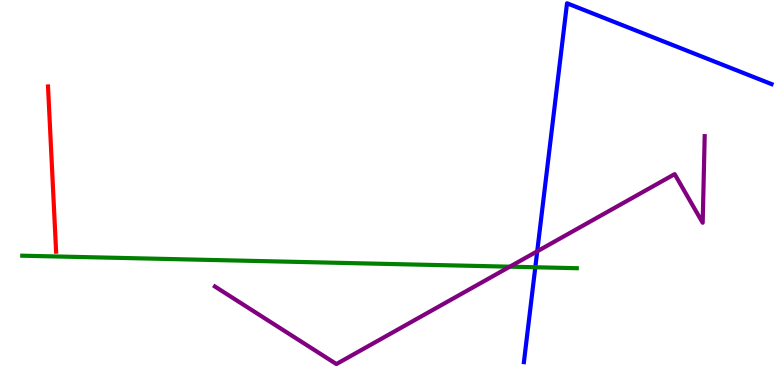[{'lines': ['blue', 'red'], 'intersections': []}, {'lines': ['green', 'red'], 'intersections': []}, {'lines': ['purple', 'red'], 'intersections': []}, {'lines': ['blue', 'green'], 'intersections': [{'x': 6.91, 'y': 3.06}]}, {'lines': ['blue', 'purple'], 'intersections': [{'x': 6.93, 'y': 3.47}]}, {'lines': ['green', 'purple'], 'intersections': [{'x': 6.58, 'y': 3.07}]}]